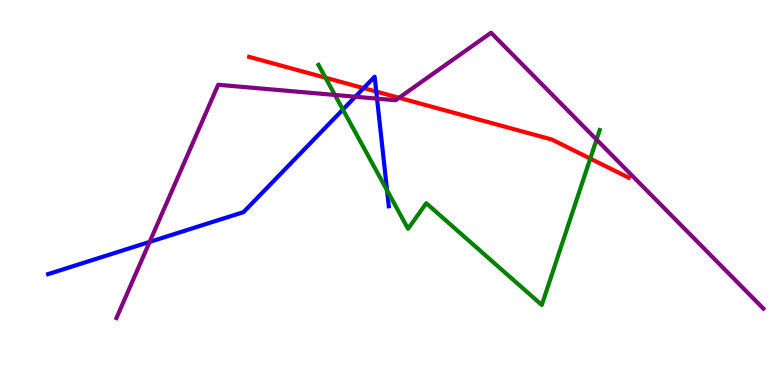[{'lines': ['blue', 'red'], 'intersections': [{'x': 4.69, 'y': 7.71}, {'x': 4.85, 'y': 7.62}]}, {'lines': ['green', 'red'], 'intersections': [{'x': 4.2, 'y': 7.98}, {'x': 7.62, 'y': 5.88}]}, {'lines': ['purple', 'red'], 'intersections': [{'x': 5.15, 'y': 7.46}]}, {'lines': ['blue', 'green'], 'intersections': [{'x': 4.42, 'y': 7.15}, {'x': 4.99, 'y': 5.06}]}, {'lines': ['blue', 'purple'], 'intersections': [{'x': 1.93, 'y': 3.72}, {'x': 4.58, 'y': 7.49}, {'x': 4.86, 'y': 7.44}]}, {'lines': ['green', 'purple'], 'intersections': [{'x': 4.32, 'y': 7.53}, {'x': 7.7, 'y': 6.37}]}]